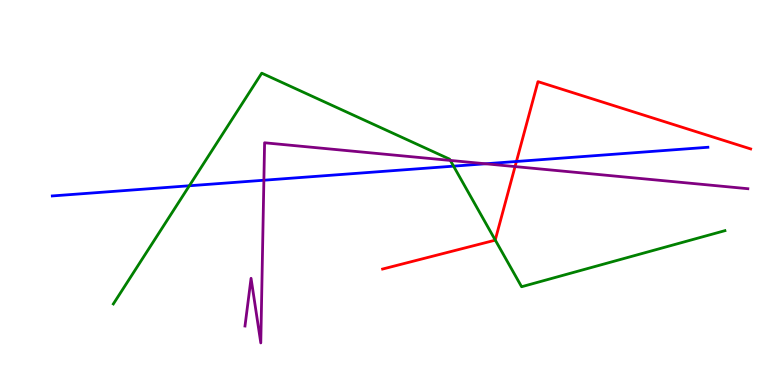[{'lines': ['blue', 'red'], 'intersections': [{'x': 6.66, 'y': 5.81}]}, {'lines': ['green', 'red'], 'intersections': [{'x': 6.39, 'y': 3.77}]}, {'lines': ['purple', 'red'], 'intersections': [{'x': 6.65, 'y': 5.67}]}, {'lines': ['blue', 'green'], 'intersections': [{'x': 2.44, 'y': 5.17}, {'x': 5.85, 'y': 5.68}]}, {'lines': ['blue', 'purple'], 'intersections': [{'x': 3.4, 'y': 5.32}, {'x': 6.26, 'y': 5.75}]}, {'lines': ['green', 'purple'], 'intersections': [{'x': 5.81, 'y': 5.83}]}]